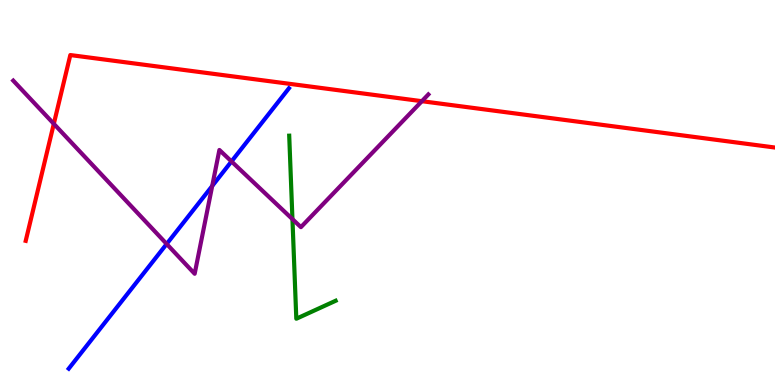[{'lines': ['blue', 'red'], 'intersections': []}, {'lines': ['green', 'red'], 'intersections': []}, {'lines': ['purple', 'red'], 'intersections': [{'x': 0.694, 'y': 6.78}, {'x': 5.44, 'y': 7.37}]}, {'lines': ['blue', 'green'], 'intersections': []}, {'lines': ['blue', 'purple'], 'intersections': [{'x': 2.15, 'y': 3.66}, {'x': 2.74, 'y': 5.17}, {'x': 2.99, 'y': 5.81}]}, {'lines': ['green', 'purple'], 'intersections': [{'x': 3.77, 'y': 4.31}]}]